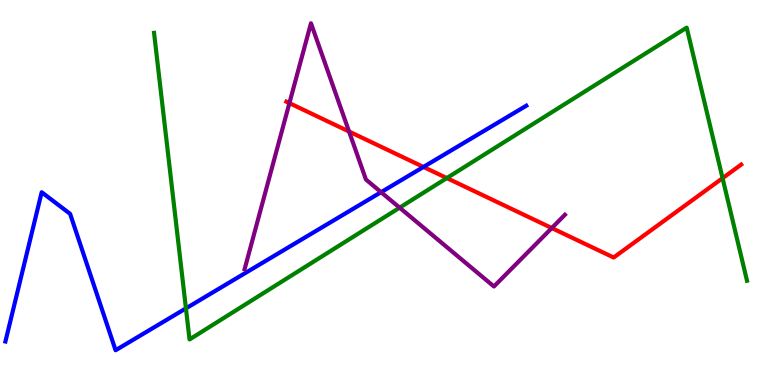[{'lines': ['blue', 'red'], 'intersections': [{'x': 5.46, 'y': 5.66}]}, {'lines': ['green', 'red'], 'intersections': [{'x': 5.77, 'y': 5.37}, {'x': 9.32, 'y': 5.37}]}, {'lines': ['purple', 'red'], 'intersections': [{'x': 3.73, 'y': 7.32}, {'x': 4.5, 'y': 6.58}, {'x': 7.12, 'y': 4.08}]}, {'lines': ['blue', 'green'], 'intersections': [{'x': 2.4, 'y': 1.99}]}, {'lines': ['blue', 'purple'], 'intersections': [{'x': 4.92, 'y': 5.01}]}, {'lines': ['green', 'purple'], 'intersections': [{'x': 5.16, 'y': 4.61}]}]